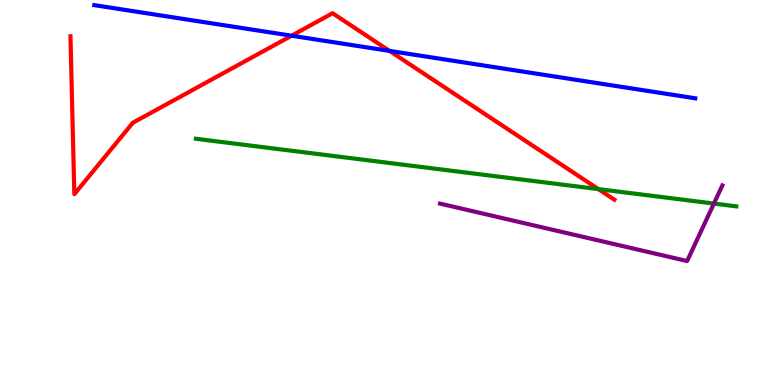[{'lines': ['blue', 'red'], 'intersections': [{'x': 3.76, 'y': 9.07}, {'x': 5.03, 'y': 8.68}]}, {'lines': ['green', 'red'], 'intersections': [{'x': 7.72, 'y': 5.09}]}, {'lines': ['purple', 'red'], 'intersections': []}, {'lines': ['blue', 'green'], 'intersections': []}, {'lines': ['blue', 'purple'], 'intersections': []}, {'lines': ['green', 'purple'], 'intersections': [{'x': 9.21, 'y': 4.71}]}]